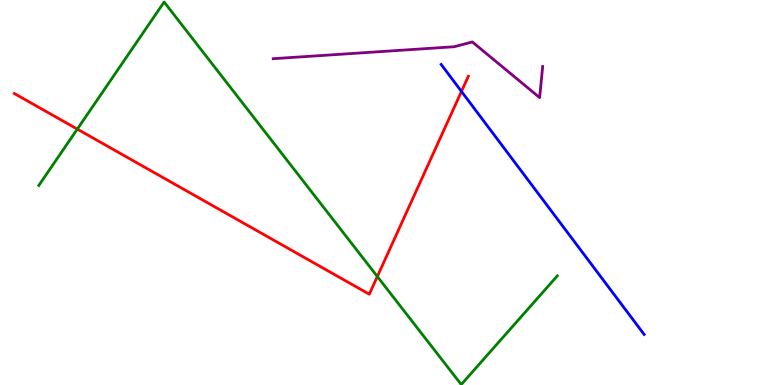[{'lines': ['blue', 'red'], 'intersections': [{'x': 5.95, 'y': 7.63}]}, {'lines': ['green', 'red'], 'intersections': [{'x': 0.997, 'y': 6.65}, {'x': 4.87, 'y': 2.82}]}, {'lines': ['purple', 'red'], 'intersections': []}, {'lines': ['blue', 'green'], 'intersections': []}, {'lines': ['blue', 'purple'], 'intersections': []}, {'lines': ['green', 'purple'], 'intersections': []}]